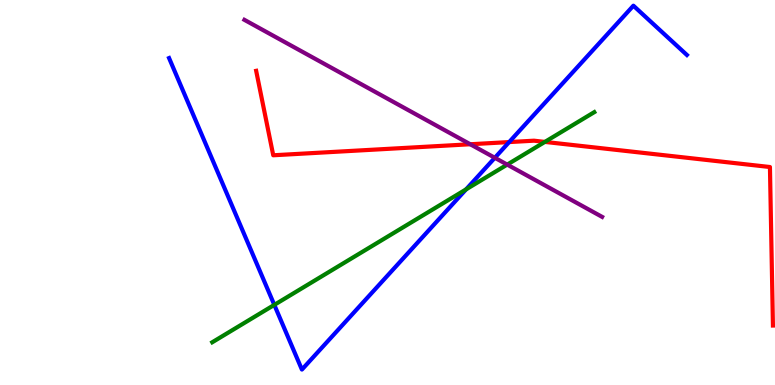[{'lines': ['blue', 'red'], 'intersections': [{'x': 6.57, 'y': 6.31}]}, {'lines': ['green', 'red'], 'intersections': [{'x': 7.03, 'y': 6.31}]}, {'lines': ['purple', 'red'], 'intersections': [{'x': 6.07, 'y': 6.25}]}, {'lines': ['blue', 'green'], 'intersections': [{'x': 3.54, 'y': 2.08}, {'x': 6.01, 'y': 5.08}]}, {'lines': ['blue', 'purple'], 'intersections': [{'x': 6.39, 'y': 5.9}]}, {'lines': ['green', 'purple'], 'intersections': [{'x': 6.54, 'y': 5.72}]}]